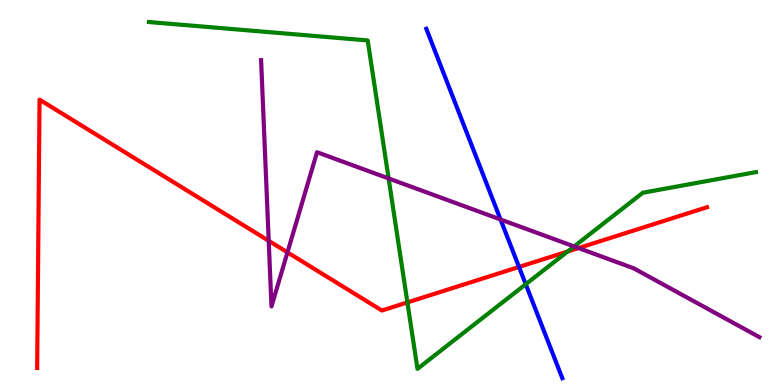[{'lines': ['blue', 'red'], 'intersections': [{'x': 6.7, 'y': 3.07}]}, {'lines': ['green', 'red'], 'intersections': [{'x': 5.26, 'y': 2.15}, {'x': 7.32, 'y': 3.47}]}, {'lines': ['purple', 'red'], 'intersections': [{'x': 3.47, 'y': 3.74}, {'x': 3.71, 'y': 3.44}, {'x': 7.46, 'y': 3.56}]}, {'lines': ['blue', 'green'], 'intersections': [{'x': 6.78, 'y': 2.62}]}, {'lines': ['blue', 'purple'], 'intersections': [{'x': 6.46, 'y': 4.3}]}, {'lines': ['green', 'purple'], 'intersections': [{'x': 5.01, 'y': 5.36}, {'x': 7.41, 'y': 3.6}]}]